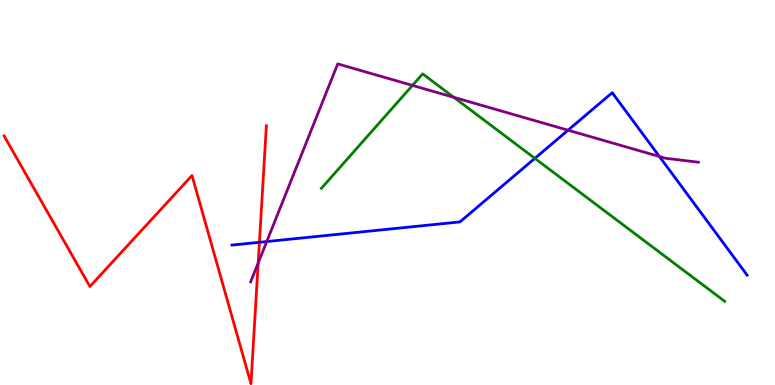[{'lines': ['blue', 'red'], 'intersections': [{'x': 3.35, 'y': 3.71}]}, {'lines': ['green', 'red'], 'intersections': []}, {'lines': ['purple', 'red'], 'intersections': [{'x': 3.33, 'y': 3.17}]}, {'lines': ['blue', 'green'], 'intersections': [{'x': 6.9, 'y': 5.89}]}, {'lines': ['blue', 'purple'], 'intersections': [{'x': 3.44, 'y': 3.73}, {'x': 7.33, 'y': 6.62}, {'x': 8.51, 'y': 5.93}]}, {'lines': ['green', 'purple'], 'intersections': [{'x': 5.32, 'y': 7.78}, {'x': 5.86, 'y': 7.47}]}]